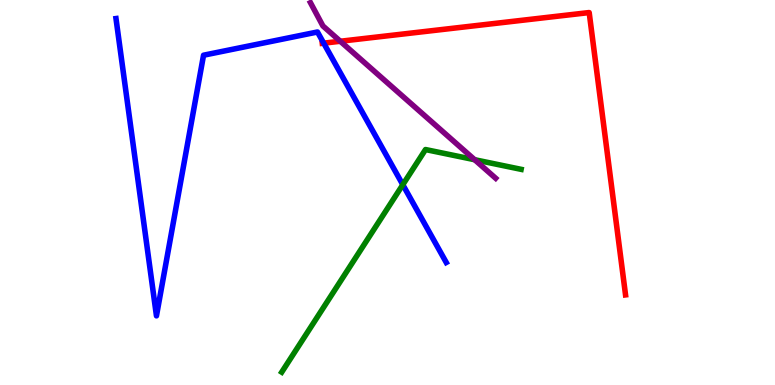[{'lines': ['blue', 'red'], 'intersections': [{'x': 4.18, 'y': 8.88}]}, {'lines': ['green', 'red'], 'intersections': []}, {'lines': ['purple', 'red'], 'intersections': [{'x': 4.39, 'y': 8.93}]}, {'lines': ['blue', 'green'], 'intersections': [{'x': 5.2, 'y': 5.2}]}, {'lines': ['blue', 'purple'], 'intersections': []}, {'lines': ['green', 'purple'], 'intersections': [{'x': 6.12, 'y': 5.85}]}]